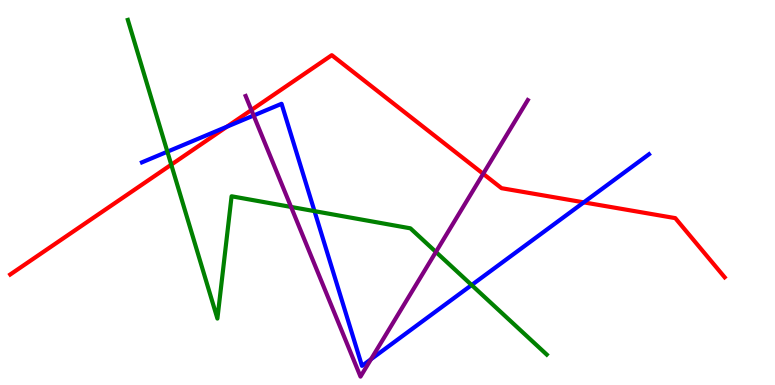[{'lines': ['blue', 'red'], 'intersections': [{'x': 2.93, 'y': 6.71}, {'x': 7.53, 'y': 4.74}]}, {'lines': ['green', 'red'], 'intersections': [{'x': 2.21, 'y': 5.72}]}, {'lines': ['purple', 'red'], 'intersections': [{'x': 3.24, 'y': 7.14}, {'x': 6.23, 'y': 5.49}]}, {'lines': ['blue', 'green'], 'intersections': [{'x': 2.16, 'y': 6.06}, {'x': 4.06, 'y': 4.52}, {'x': 6.09, 'y': 2.6}]}, {'lines': ['blue', 'purple'], 'intersections': [{'x': 3.27, 'y': 7.0}, {'x': 4.79, 'y': 0.67}]}, {'lines': ['green', 'purple'], 'intersections': [{'x': 3.76, 'y': 4.62}, {'x': 5.62, 'y': 3.46}]}]